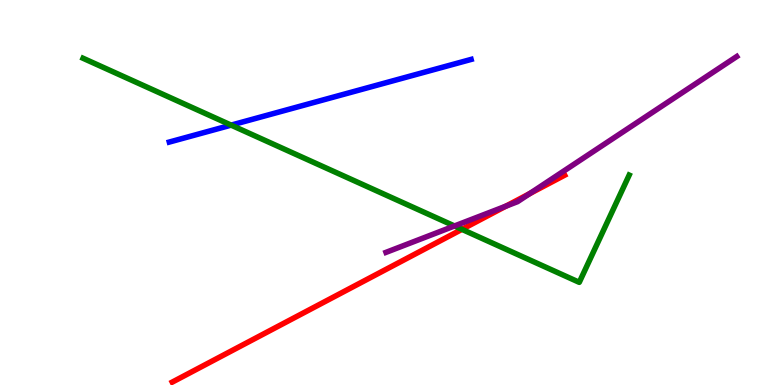[{'lines': ['blue', 'red'], 'intersections': []}, {'lines': ['green', 'red'], 'intersections': [{'x': 5.96, 'y': 4.04}]}, {'lines': ['purple', 'red'], 'intersections': [{'x': 6.53, 'y': 4.65}, {'x': 6.83, 'y': 4.97}]}, {'lines': ['blue', 'green'], 'intersections': [{'x': 2.98, 'y': 6.75}]}, {'lines': ['blue', 'purple'], 'intersections': []}, {'lines': ['green', 'purple'], 'intersections': [{'x': 5.86, 'y': 4.13}]}]